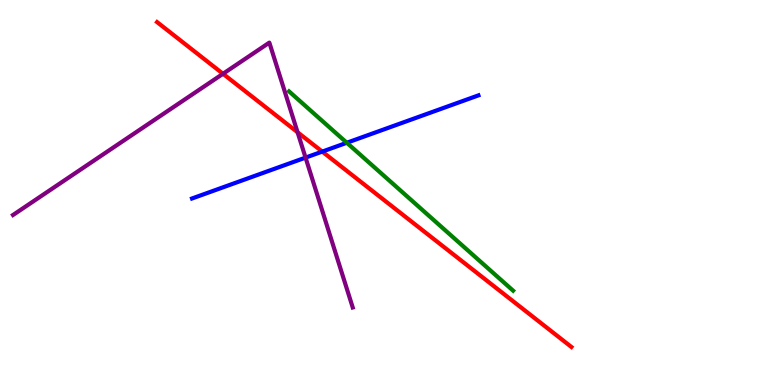[{'lines': ['blue', 'red'], 'intersections': [{'x': 4.16, 'y': 6.06}]}, {'lines': ['green', 'red'], 'intersections': []}, {'lines': ['purple', 'red'], 'intersections': [{'x': 2.88, 'y': 8.08}, {'x': 3.84, 'y': 6.56}]}, {'lines': ['blue', 'green'], 'intersections': [{'x': 4.47, 'y': 6.29}]}, {'lines': ['blue', 'purple'], 'intersections': [{'x': 3.94, 'y': 5.91}]}, {'lines': ['green', 'purple'], 'intersections': []}]